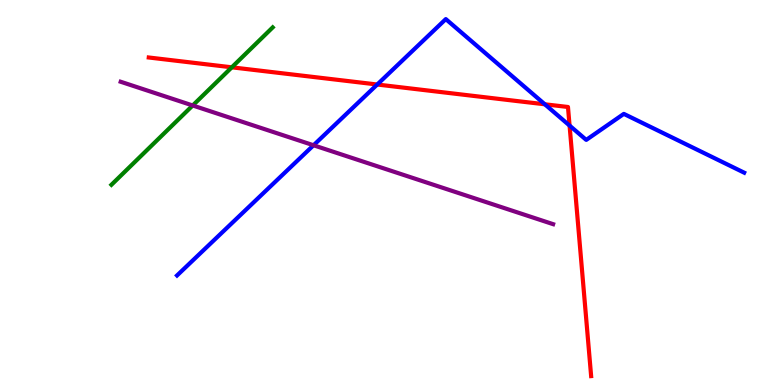[{'lines': ['blue', 'red'], 'intersections': [{'x': 4.87, 'y': 7.8}, {'x': 7.03, 'y': 7.29}, {'x': 7.35, 'y': 6.74}]}, {'lines': ['green', 'red'], 'intersections': [{'x': 2.99, 'y': 8.25}]}, {'lines': ['purple', 'red'], 'intersections': []}, {'lines': ['blue', 'green'], 'intersections': []}, {'lines': ['blue', 'purple'], 'intersections': [{'x': 4.05, 'y': 6.23}]}, {'lines': ['green', 'purple'], 'intersections': [{'x': 2.49, 'y': 7.26}]}]